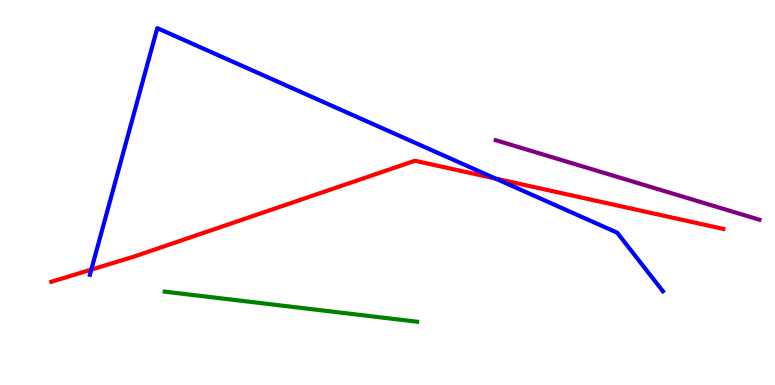[{'lines': ['blue', 'red'], 'intersections': [{'x': 1.18, 'y': 3.0}, {'x': 6.39, 'y': 5.36}]}, {'lines': ['green', 'red'], 'intersections': []}, {'lines': ['purple', 'red'], 'intersections': []}, {'lines': ['blue', 'green'], 'intersections': []}, {'lines': ['blue', 'purple'], 'intersections': []}, {'lines': ['green', 'purple'], 'intersections': []}]